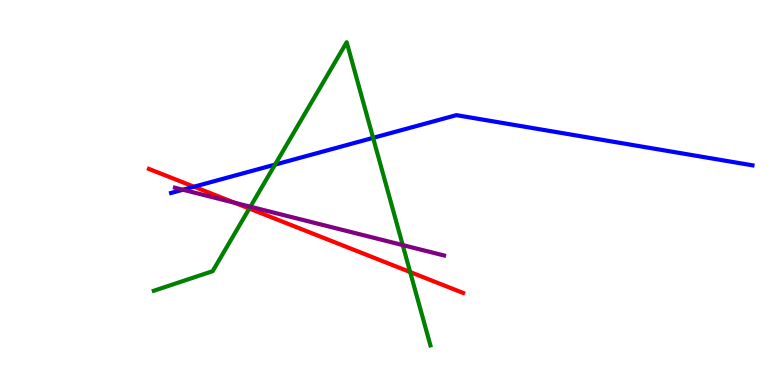[{'lines': ['blue', 'red'], 'intersections': [{'x': 2.5, 'y': 5.15}]}, {'lines': ['green', 'red'], 'intersections': [{'x': 3.22, 'y': 4.58}, {'x': 5.29, 'y': 2.93}]}, {'lines': ['purple', 'red'], 'intersections': [{'x': 3.03, 'y': 4.73}]}, {'lines': ['blue', 'green'], 'intersections': [{'x': 3.55, 'y': 5.72}, {'x': 4.81, 'y': 6.42}]}, {'lines': ['blue', 'purple'], 'intersections': [{'x': 2.36, 'y': 5.07}]}, {'lines': ['green', 'purple'], 'intersections': [{'x': 3.23, 'y': 4.63}, {'x': 5.2, 'y': 3.63}]}]